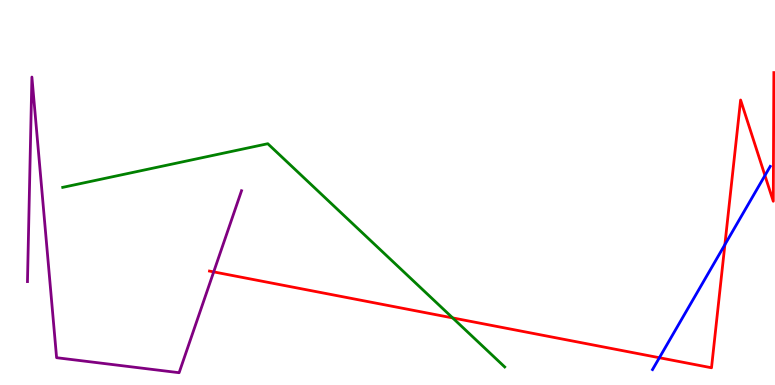[{'lines': ['blue', 'red'], 'intersections': [{'x': 8.51, 'y': 0.708}, {'x': 9.35, 'y': 3.65}, {'x': 9.87, 'y': 5.44}]}, {'lines': ['green', 'red'], 'intersections': [{'x': 5.84, 'y': 1.74}]}, {'lines': ['purple', 'red'], 'intersections': [{'x': 2.76, 'y': 2.94}]}, {'lines': ['blue', 'green'], 'intersections': []}, {'lines': ['blue', 'purple'], 'intersections': []}, {'lines': ['green', 'purple'], 'intersections': []}]